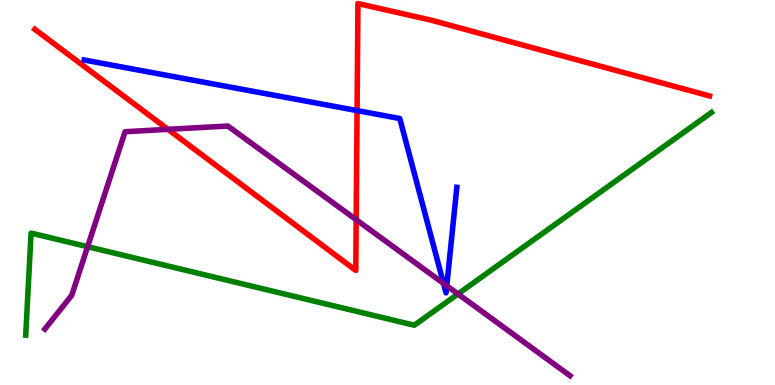[{'lines': ['blue', 'red'], 'intersections': [{'x': 4.61, 'y': 7.13}]}, {'lines': ['green', 'red'], 'intersections': []}, {'lines': ['purple', 'red'], 'intersections': [{'x': 2.17, 'y': 6.64}, {'x': 4.6, 'y': 4.29}]}, {'lines': ['blue', 'green'], 'intersections': []}, {'lines': ['blue', 'purple'], 'intersections': [{'x': 5.72, 'y': 2.64}, {'x': 5.76, 'y': 2.58}]}, {'lines': ['green', 'purple'], 'intersections': [{'x': 1.13, 'y': 3.59}, {'x': 5.91, 'y': 2.36}]}]